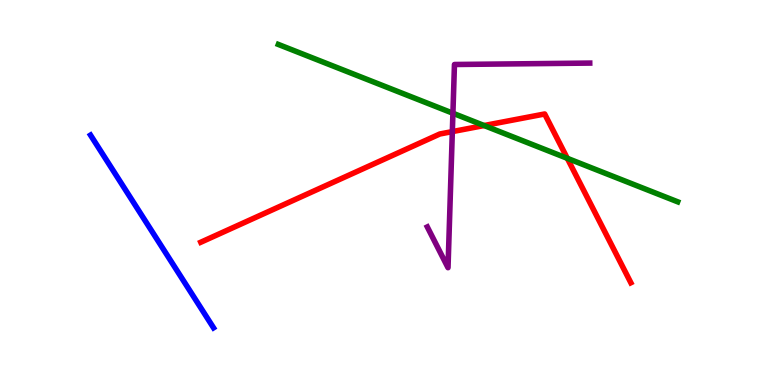[{'lines': ['blue', 'red'], 'intersections': []}, {'lines': ['green', 'red'], 'intersections': [{'x': 6.25, 'y': 6.74}, {'x': 7.32, 'y': 5.89}]}, {'lines': ['purple', 'red'], 'intersections': [{'x': 5.84, 'y': 6.58}]}, {'lines': ['blue', 'green'], 'intersections': []}, {'lines': ['blue', 'purple'], 'intersections': []}, {'lines': ['green', 'purple'], 'intersections': [{'x': 5.84, 'y': 7.06}]}]